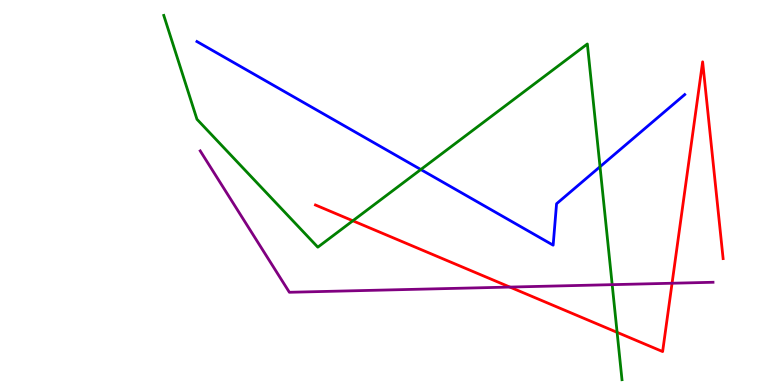[{'lines': ['blue', 'red'], 'intersections': []}, {'lines': ['green', 'red'], 'intersections': [{'x': 4.55, 'y': 4.27}, {'x': 7.96, 'y': 1.37}]}, {'lines': ['purple', 'red'], 'intersections': [{'x': 6.58, 'y': 2.54}, {'x': 8.67, 'y': 2.64}]}, {'lines': ['blue', 'green'], 'intersections': [{'x': 5.43, 'y': 5.6}, {'x': 7.74, 'y': 5.67}]}, {'lines': ['blue', 'purple'], 'intersections': []}, {'lines': ['green', 'purple'], 'intersections': [{'x': 7.9, 'y': 2.61}]}]